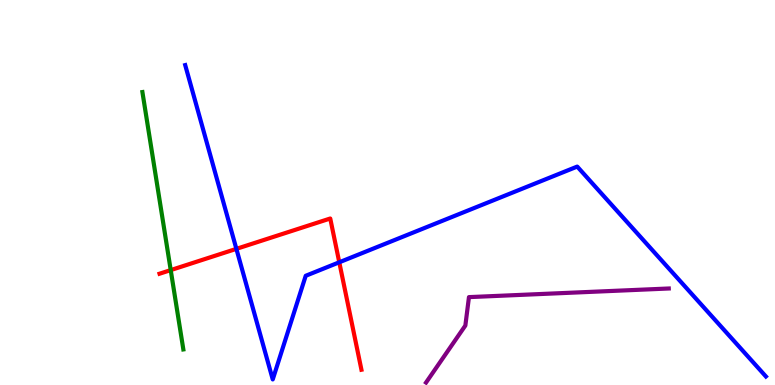[{'lines': ['blue', 'red'], 'intersections': [{'x': 3.05, 'y': 3.54}, {'x': 4.38, 'y': 3.19}]}, {'lines': ['green', 'red'], 'intersections': [{'x': 2.2, 'y': 2.98}]}, {'lines': ['purple', 'red'], 'intersections': []}, {'lines': ['blue', 'green'], 'intersections': []}, {'lines': ['blue', 'purple'], 'intersections': []}, {'lines': ['green', 'purple'], 'intersections': []}]